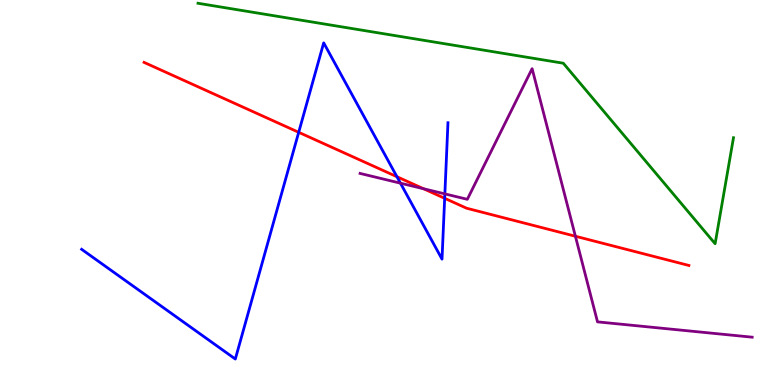[{'lines': ['blue', 'red'], 'intersections': [{'x': 3.85, 'y': 6.56}, {'x': 5.12, 'y': 5.41}, {'x': 5.74, 'y': 4.85}]}, {'lines': ['green', 'red'], 'intersections': []}, {'lines': ['purple', 'red'], 'intersections': [{'x': 5.46, 'y': 5.1}, {'x': 7.42, 'y': 3.86}]}, {'lines': ['blue', 'green'], 'intersections': []}, {'lines': ['blue', 'purple'], 'intersections': [{'x': 5.17, 'y': 5.24}, {'x': 5.74, 'y': 4.96}]}, {'lines': ['green', 'purple'], 'intersections': []}]